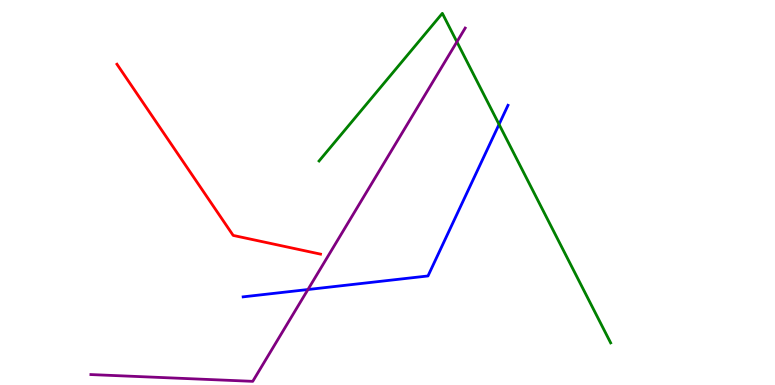[{'lines': ['blue', 'red'], 'intersections': []}, {'lines': ['green', 'red'], 'intersections': []}, {'lines': ['purple', 'red'], 'intersections': []}, {'lines': ['blue', 'green'], 'intersections': [{'x': 6.44, 'y': 6.77}]}, {'lines': ['blue', 'purple'], 'intersections': [{'x': 3.97, 'y': 2.48}]}, {'lines': ['green', 'purple'], 'intersections': [{'x': 5.9, 'y': 8.91}]}]